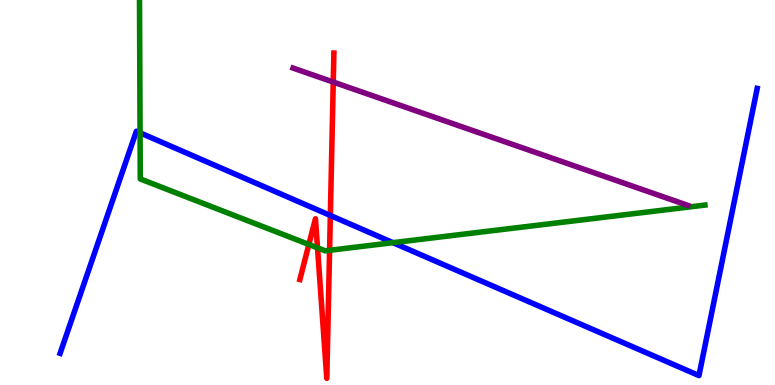[{'lines': ['blue', 'red'], 'intersections': [{'x': 4.26, 'y': 4.4}]}, {'lines': ['green', 'red'], 'intersections': [{'x': 3.99, 'y': 3.65}, {'x': 4.1, 'y': 3.56}, {'x': 4.25, 'y': 3.5}]}, {'lines': ['purple', 'red'], 'intersections': [{'x': 4.3, 'y': 7.87}]}, {'lines': ['blue', 'green'], 'intersections': [{'x': 1.81, 'y': 6.55}, {'x': 5.07, 'y': 3.7}]}, {'lines': ['blue', 'purple'], 'intersections': []}, {'lines': ['green', 'purple'], 'intersections': []}]